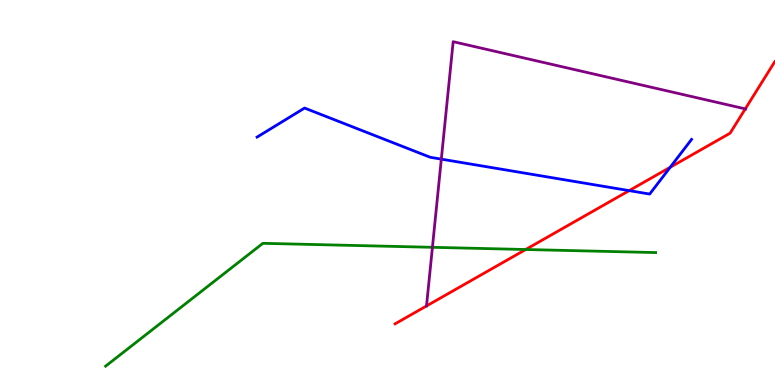[{'lines': ['blue', 'red'], 'intersections': [{'x': 8.12, 'y': 5.05}, {'x': 8.65, 'y': 5.66}]}, {'lines': ['green', 'red'], 'intersections': [{'x': 6.78, 'y': 3.52}]}, {'lines': ['purple', 'red'], 'intersections': [{'x': 9.62, 'y': 7.17}]}, {'lines': ['blue', 'green'], 'intersections': []}, {'lines': ['blue', 'purple'], 'intersections': [{'x': 5.69, 'y': 5.87}]}, {'lines': ['green', 'purple'], 'intersections': [{'x': 5.58, 'y': 3.58}]}]